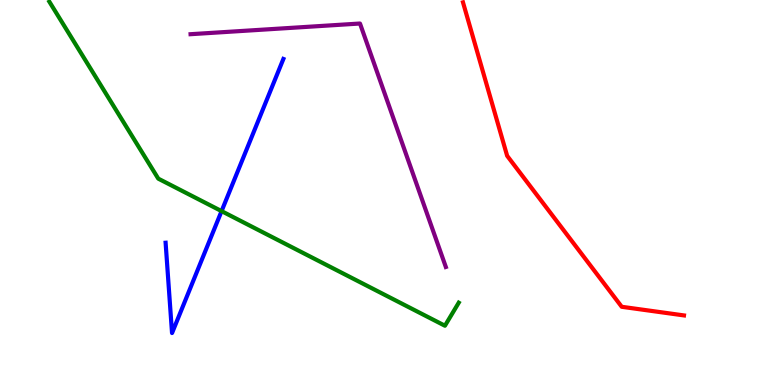[{'lines': ['blue', 'red'], 'intersections': []}, {'lines': ['green', 'red'], 'intersections': []}, {'lines': ['purple', 'red'], 'intersections': []}, {'lines': ['blue', 'green'], 'intersections': [{'x': 2.86, 'y': 4.52}]}, {'lines': ['blue', 'purple'], 'intersections': []}, {'lines': ['green', 'purple'], 'intersections': []}]